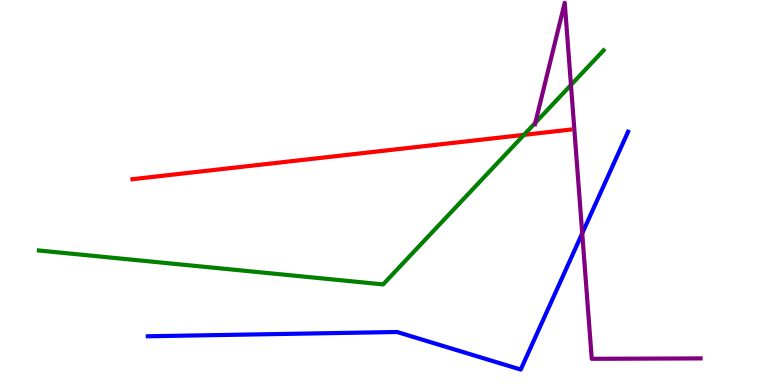[{'lines': ['blue', 'red'], 'intersections': []}, {'lines': ['green', 'red'], 'intersections': [{'x': 6.76, 'y': 6.5}]}, {'lines': ['purple', 'red'], 'intersections': []}, {'lines': ['blue', 'green'], 'intersections': []}, {'lines': ['blue', 'purple'], 'intersections': [{'x': 7.51, 'y': 3.94}]}, {'lines': ['green', 'purple'], 'intersections': [{'x': 6.91, 'y': 6.81}, {'x': 7.37, 'y': 7.79}]}]